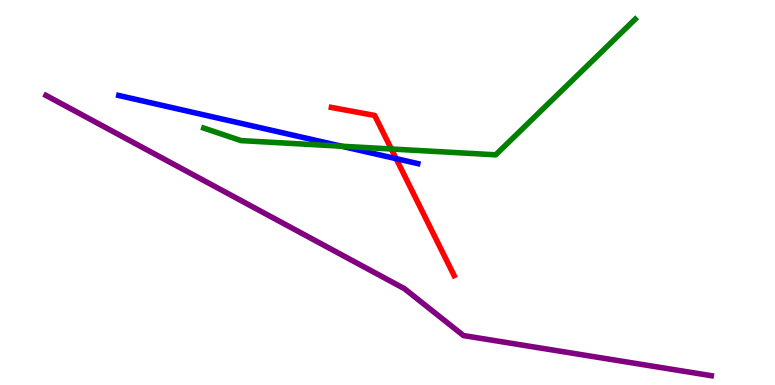[{'lines': ['blue', 'red'], 'intersections': [{'x': 5.11, 'y': 5.88}]}, {'lines': ['green', 'red'], 'intersections': [{'x': 5.05, 'y': 6.13}]}, {'lines': ['purple', 'red'], 'intersections': []}, {'lines': ['blue', 'green'], 'intersections': [{'x': 4.41, 'y': 6.2}]}, {'lines': ['blue', 'purple'], 'intersections': []}, {'lines': ['green', 'purple'], 'intersections': []}]